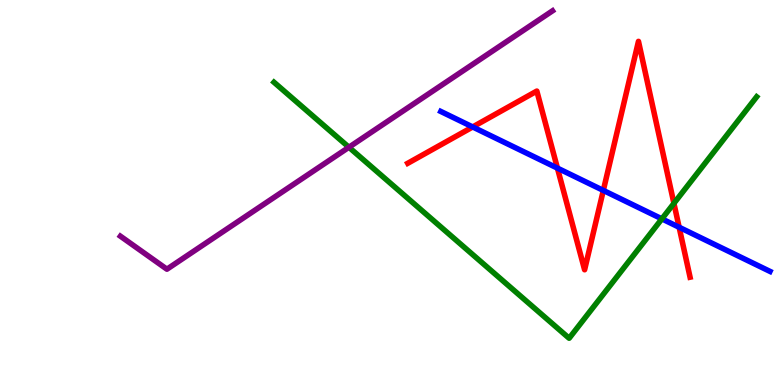[{'lines': ['blue', 'red'], 'intersections': [{'x': 6.1, 'y': 6.7}, {'x': 7.19, 'y': 5.63}, {'x': 7.78, 'y': 5.05}, {'x': 8.76, 'y': 4.1}]}, {'lines': ['green', 'red'], 'intersections': [{'x': 8.7, 'y': 4.72}]}, {'lines': ['purple', 'red'], 'intersections': []}, {'lines': ['blue', 'green'], 'intersections': [{'x': 8.54, 'y': 4.32}]}, {'lines': ['blue', 'purple'], 'intersections': []}, {'lines': ['green', 'purple'], 'intersections': [{'x': 4.5, 'y': 6.18}]}]